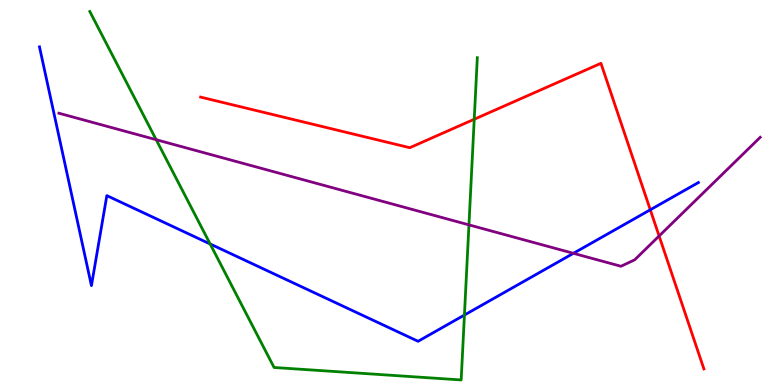[{'lines': ['blue', 'red'], 'intersections': [{'x': 8.39, 'y': 4.55}]}, {'lines': ['green', 'red'], 'intersections': [{'x': 6.12, 'y': 6.9}]}, {'lines': ['purple', 'red'], 'intersections': [{'x': 8.5, 'y': 3.87}]}, {'lines': ['blue', 'green'], 'intersections': [{'x': 2.71, 'y': 3.66}, {'x': 5.99, 'y': 1.82}]}, {'lines': ['blue', 'purple'], 'intersections': [{'x': 7.4, 'y': 3.42}]}, {'lines': ['green', 'purple'], 'intersections': [{'x': 2.02, 'y': 6.37}, {'x': 6.05, 'y': 4.16}]}]